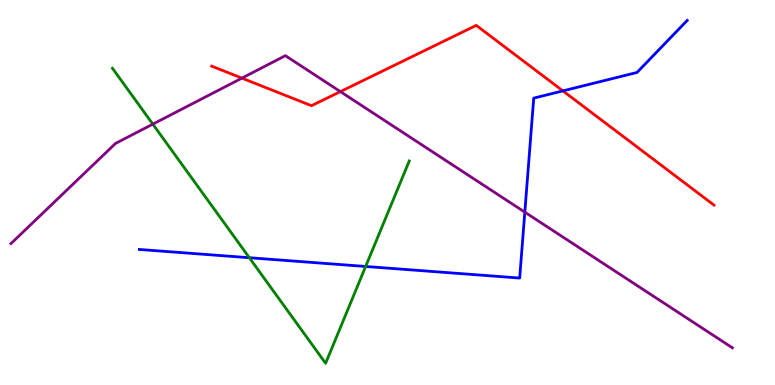[{'lines': ['blue', 'red'], 'intersections': [{'x': 7.26, 'y': 7.64}]}, {'lines': ['green', 'red'], 'intersections': []}, {'lines': ['purple', 'red'], 'intersections': [{'x': 3.12, 'y': 7.97}, {'x': 4.39, 'y': 7.62}]}, {'lines': ['blue', 'green'], 'intersections': [{'x': 3.22, 'y': 3.31}, {'x': 4.72, 'y': 3.08}]}, {'lines': ['blue', 'purple'], 'intersections': [{'x': 6.77, 'y': 4.49}]}, {'lines': ['green', 'purple'], 'intersections': [{'x': 1.97, 'y': 6.78}]}]